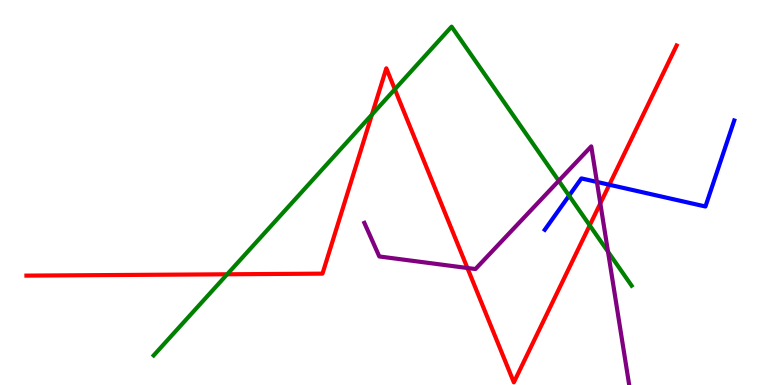[{'lines': ['blue', 'red'], 'intersections': [{'x': 7.86, 'y': 5.2}]}, {'lines': ['green', 'red'], 'intersections': [{'x': 2.93, 'y': 2.88}, {'x': 4.8, 'y': 7.02}, {'x': 5.09, 'y': 7.68}, {'x': 7.61, 'y': 4.15}]}, {'lines': ['purple', 'red'], 'intersections': [{'x': 6.03, 'y': 3.04}, {'x': 7.75, 'y': 4.72}]}, {'lines': ['blue', 'green'], 'intersections': [{'x': 7.34, 'y': 4.92}]}, {'lines': ['blue', 'purple'], 'intersections': [{'x': 7.7, 'y': 5.27}]}, {'lines': ['green', 'purple'], 'intersections': [{'x': 7.21, 'y': 5.3}, {'x': 7.85, 'y': 3.46}]}]